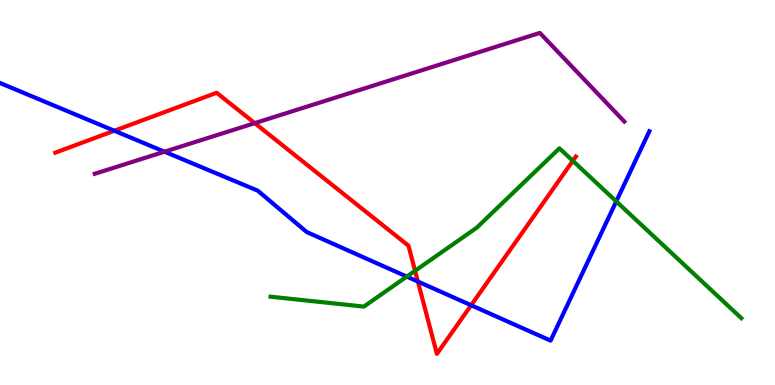[{'lines': ['blue', 'red'], 'intersections': [{'x': 1.48, 'y': 6.6}, {'x': 5.39, 'y': 2.69}, {'x': 6.08, 'y': 2.07}]}, {'lines': ['green', 'red'], 'intersections': [{'x': 5.36, 'y': 2.97}, {'x': 7.39, 'y': 5.82}]}, {'lines': ['purple', 'red'], 'intersections': [{'x': 3.29, 'y': 6.8}]}, {'lines': ['blue', 'green'], 'intersections': [{'x': 5.25, 'y': 2.82}, {'x': 7.95, 'y': 4.77}]}, {'lines': ['blue', 'purple'], 'intersections': [{'x': 2.12, 'y': 6.06}]}, {'lines': ['green', 'purple'], 'intersections': []}]